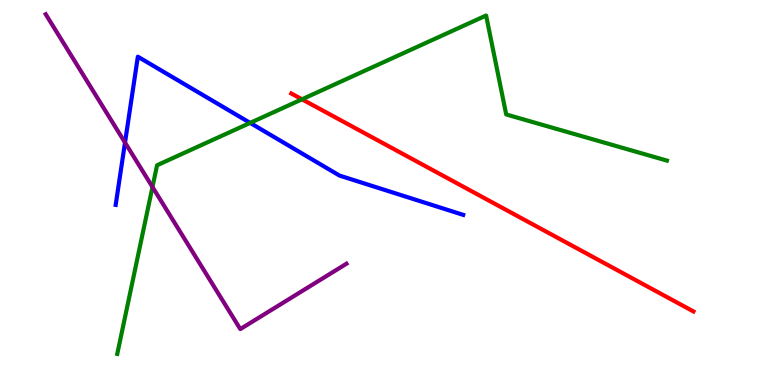[{'lines': ['blue', 'red'], 'intersections': []}, {'lines': ['green', 'red'], 'intersections': [{'x': 3.9, 'y': 7.42}]}, {'lines': ['purple', 'red'], 'intersections': []}, {'lines': ['blue', 'green'], 'intersections': [{'x': 3.23, 'y': 6.81}]}, {'lines': ['blue', 'purple'], 'intersections': [{'x': 1.61, 'y': 6.3}]}, {'lines': ['green', 'purple'], 'intersections': [{'x': 1.97, 'y': 5.14}]}]